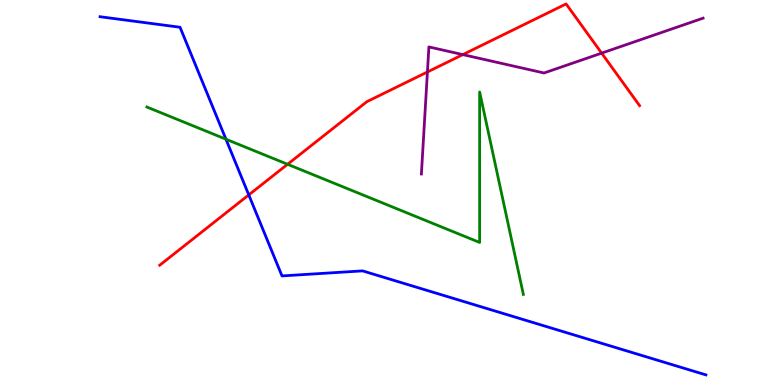[{'lines': ['blue', 'red'], 'intersections': [{'x': 3.21, 'y': 4.94}]}, {'lines': ['green', 'red'], 'intersections': [{'x': 3.71, 'y': 5.73}]}, {'lines': ['purple', 'red'], 'intersections': [{'x': 5.52, 'y': 8.13}, {'x': 5.97, 'y': 8.58}, {'x': 7.76, 'y': 8.62}]}, {'lines': ['blue', 'green'], 'intersections': [{'x': 2.92, 'y': 6.38}]}, {'lines': ['blue', 'purple'], 'intersections': []}, {'lines': ['green', 'purple'], 'intersections': []}]